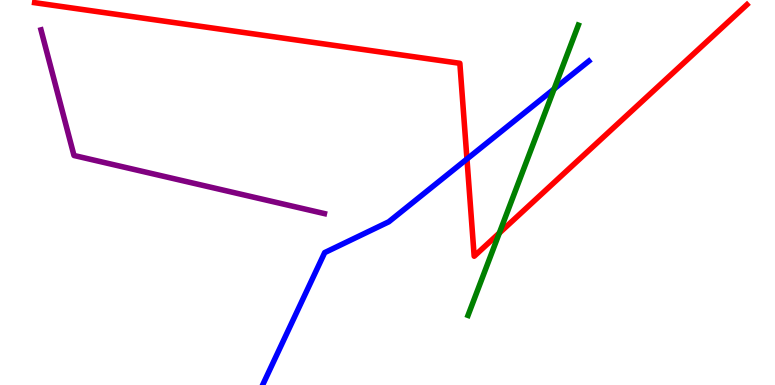[{'lines': ['blue', 'red'], 'intersections': [{'x': 6.03, 'y': 5.87}]}, {'lines': ['green', 'red'], 'intersections': [{'x': 6.44, 'y': 3.95}]}, {'lines': ['purple', 'red'], 'intersections': []}, {'lines': ['blue', 'green'], 'intersections': [{'x': 7.15, 'y': 7.69}]}, {'lines': ['blue', 'purple'], 'intersections': []}, {'lines': ['green', 'purple'], 'intersections': []}]